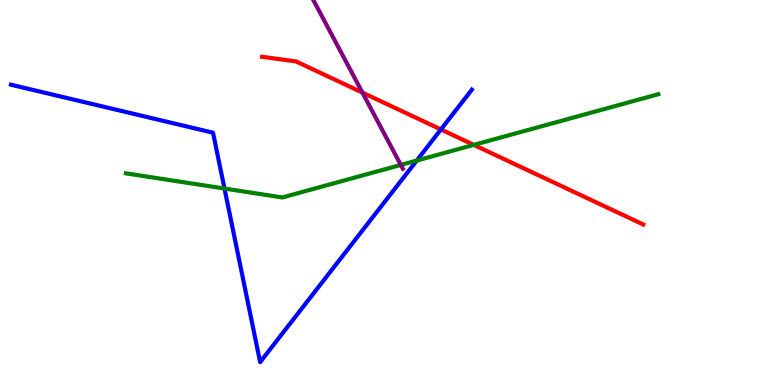[{'lines': ['blue', 'red'], 'intersections': [{'x': 5.69, 'y': 6.64}]}, {'lines': ['green', 'red'], 'intersections': [{'x': 6.11, 'y': 6.24}]}, {'lines': ['purple', 'red'], 'intersections': [{'x': 4.68, 'y': 7.59}]}, {'lines': ['blue', 'green'], 'intersections': [{'x': 2.9, 'y': 5.1}, {'x': 5.38, 'y': 5.83}]}, {'lines': ['blue', 'purple'], 'intersections': []}, {'lines': ['green', 'purple'], 'intersections': [{'x': 5.17, 'y': 5.72}]}]